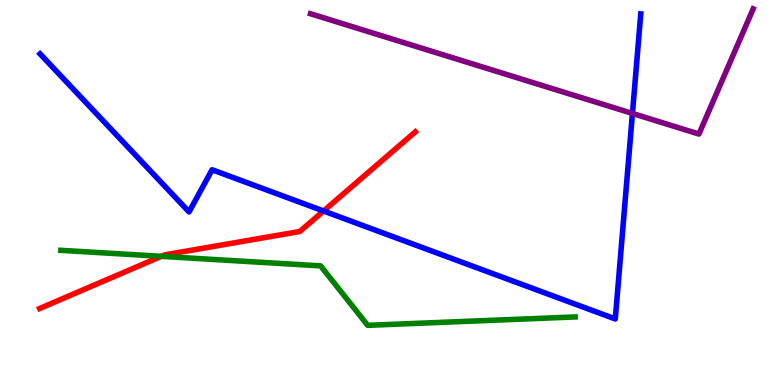[{'lines': ['blue', 'red'], 'intersections': [{'x': 4.17, 'y': 4.52}]}, {'lines': ['green', 'red'], 'intersections': [{'x': 2.08, 'y': 3.34}]}, {'lines': ['purple', 'red'], 'intersections': []}, {'lines': ['blue', 'green'], 'intersections': []}, {'lines': ['blue', 'purple'], 'intersections': [{'x': 8.16, 'y': 7.05}]}, {'lines': ['green', 'purple'], 'intersections': []}]